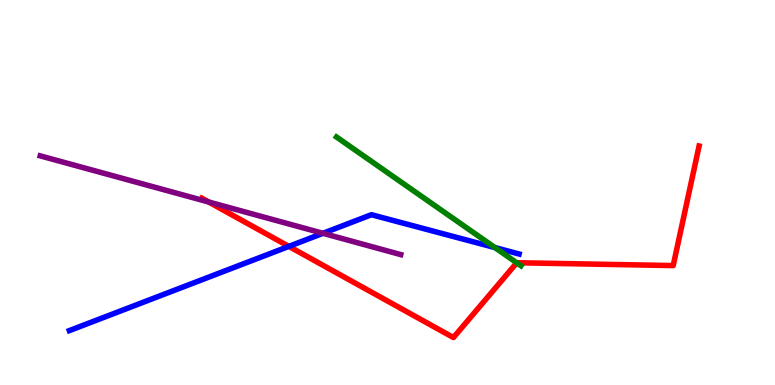[{'lines': ['blue', 'red'], 'intersections': [{'x': 3.73, 'y': 3.6}]}, {'lines': ['green', 'red'], 'intersections': [{'x': 6.67, 'y': 3.17}]}, {'lines': ['purple', 'red'], 'intersections': [{'x': 2.69, 'y': 4.75}]}, {'lines': ['blue', 'green'], 'intersections': [{'x': 6.39, 'y': 3.57}]}, {'lines': ['blue', 'purple'], 'intersections': [{'x': 4.17, 'y': 3.94}]}, {'lines': ['green', 'purple'], 'intersections': []}]